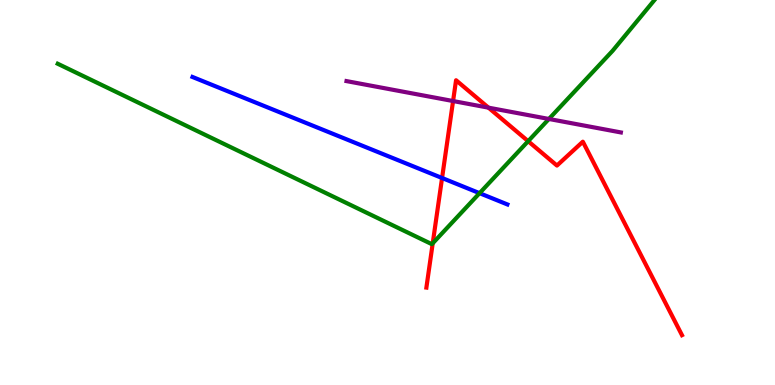[{'lines': ['blue', 'red'], 'intersections': [{'x': 5.7, 'y': 5.38}]}, {'lines': ['green', 'red'], 'intersections': [{'x': 5.58, 'y': 3.68}, {'x': 6.81, 'y': 6.33}]}, {'lines': ['purple', 'red'], 'intersections': [{'x': 5.85, 'y': 7.38}, {'x': 6.3, 'y': 7.2}]}, {'lines': ['blue', 'green'], 'intersections': [{'x': 6.19, 'y': 4.98}]}, {'lines': ['blue', 'purple'], 'intersections': []}, {'lines': ['green', 'purple'], 'intersections': [{'x': 7.08, 'y': 6.91}]}]